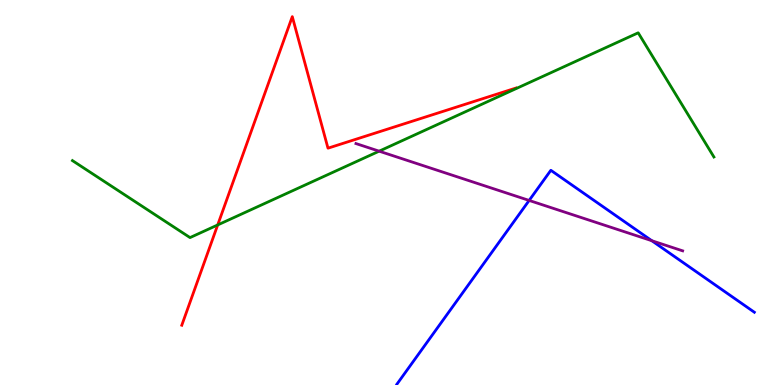[{'lines': ['blue', 'red'], 'intersections': []}, {'lines': ['green', 'red'], 'intersections': [{'x': 2.81, 'y': 4.16}]}, {'lines': ['purple', 'red'], 'intersections': []}, {'lines': ['blue', 'green'], 'intersections': []}, {'lines': ['blue', 'purple'], 'intersections': [{'x': 6.83, 'y': 4.79}, {'x': 8.41, 'y': 3.75}]}, {'lines': ['green', 'purple'], 'intersections': [{'x': 4.89, 'y': 6.07}]}]